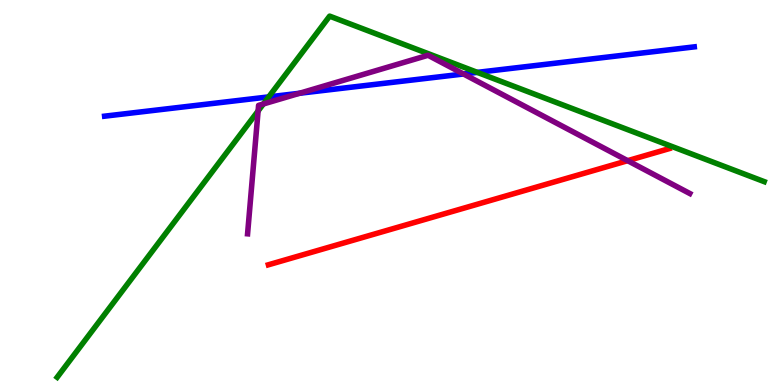[{'lines': ['blue', 'red'], 'intersections': []}, {'lines': ['green', 'red'], 'intersections': []}, {'lines': ['purple', 'red'], 'intersections': [{'x': 8.1, 'y': 5.83}]}, {'lines': ['blue', 'green'], 'intersections': [{'x': 3.47, 'y': 7.48}, {'x': 6.16, 'y': 8.12}]}, {'lines': ['blue', 'purple'], 'intersections': [{'x': 3.87, 'y': 7.58}, {'x': 5.98, 'y': 8.08}]}, {'lines': ['green', 'purple'], 'intersections': [{'x': 3.33, 'y': 7.12}, {'x': 3.4, 'y': 7.3}]}]